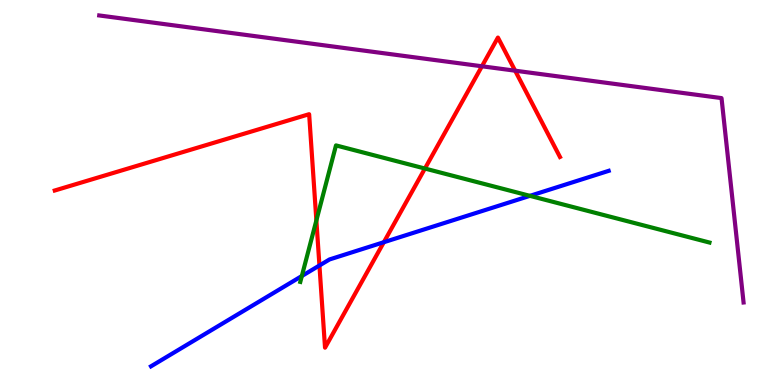[{'lines': ['blue', 'red'], 'intersections': [{'x': 4.12, 'y': 3.1}, {'x': 4.95, 'y': 3.71}]}, {'lines': ['green', 'red'], 'intersections': [{'x': 4.08, 'y': 4.27}, {'x': 5.48, 'y': 5.62}]}, {'lines': ['purple', 'red'], 'intersections': [{'x': 6.22, 'y': 8.28}, {'x': 6.65, 'y': 8.16}]}, {'lines': ['blue', 'green'], 'intersections': [{'x': 3.89, 'y': 2.83}, {'x': 6.84, 'y': 4.91}]}, {'lines': ['blue', 'purple'], 'intersections': []}, {'lines': ['green', 'purple'], 'intersections': []}]